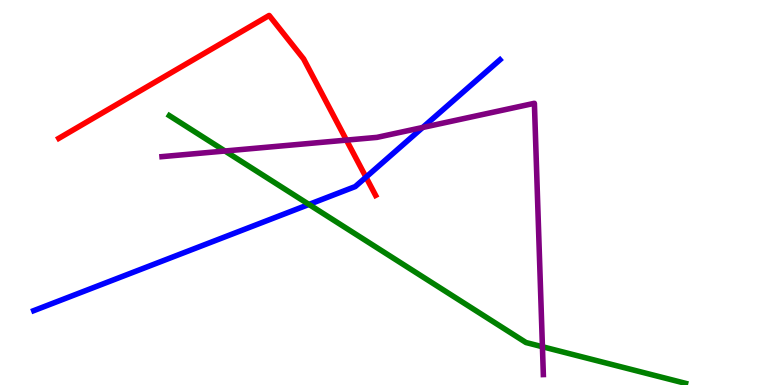[{'lines': ['blue', 'red'], 'intersections': [{'x': 4.72, 'y': 5.4}]}, {'lines': ['green', 'red'], 'intersections': []}, {'lines': ['purple', 'red'], 'intersections': [{'x': 4.47, 'y': 6.36}]}, {'lines': ['blue', 'green'], 'intersections': [{'x': 3.99, 'y': 4.69}]}, {'lines': ['blue', 'purple'], 'intersections': [{'x': 5.45, 'y': 6.69}]}, {'lines': ['green', 'purple'], 'intersections': [{'x': 2.9, 'y': 6.08}, {'x': 7.0, 'y': 0.994}]}]